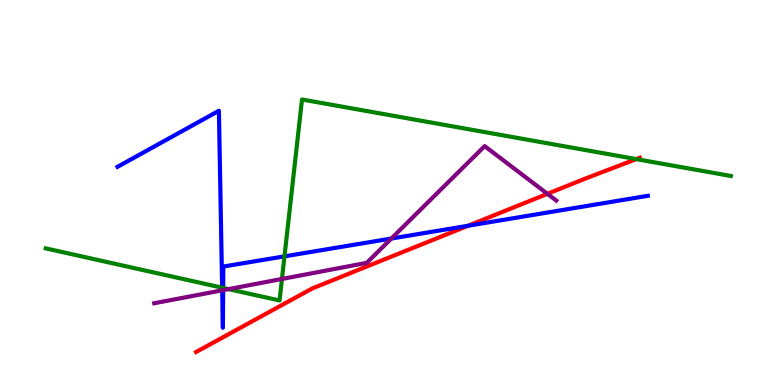[{'lines': ['blue', 'red'], 'intersections': [{'x': 6.04, 'y': 4.14}]}, {'lines': ['green', 'red'], 'intersections': [{'x': 8.21, 'y': 5.87}]}, {'lines': ['purple', 'red'], 'intersections': [{'x': 7.06, 'y': 4.97}]}, {'lines': ['blue', 'green'], 'intersections': [{'x': 2.87, 'y': 2.53}, {'x': 2.88, 'y': 2.52}, {'x': 3.67, 'y': 3.34}]}, {'lines': ['blue', 'purple'], 'intersections': [{'x': 2.87, 'y': 2.46}, {'x': 2.88, 'y': 2.46}, {'x': 5.05, 'y': 3.8}]}, {'lines': ['green', 'purple'], 'intersections': [{'x': 2.95, 'y': 2.49}, {'x': 3.64, 'y': 2.75}]}]